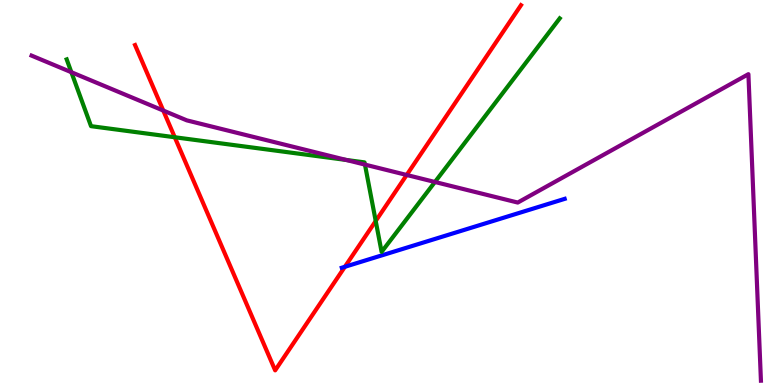[{'lines': ['blue', 'red'], 'intersections': [{'x': 4.45, 'y': 3.07}]}, {'lines': ['green', 'red'], 'intersections': [{'x': 2.25, 'y': 6.44}, {'x': 4.85, 'y': 4.26}]}, {'lines': ['purple', 'red'], 'intersections': [{'x': 2.11, 'y': 7.13}, {'x': 5.25, 'y': 5.46}]}, {'lines': ['blue', 'green'], 'intersections': []}, {'lines': ['blue', 'purple'], 'intersections': []}, {'lines': ['green', 'purple'], 'intersections': [{'x': 0.921, 'y': 8.12}, {'x': 4.47, 'y': 5.85}, {'x': 4.71, 'y': 5.72}, {'x': 5.61, 'y': 5.27}]}]